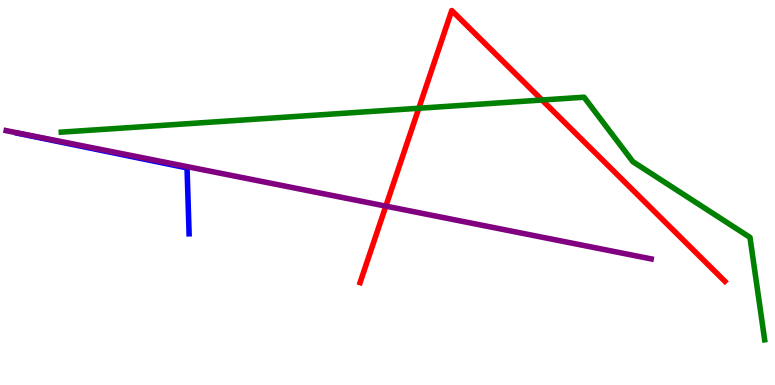[{'lines': ['blue', 'red'], 'intersections': []}, {'lines': ['green', 'red'], 'intersections': [{'x': 5.4, 'y': 7.19}, {'x': 6.99, 'y': 7.4}]}, {'lines': ['purple', 'red'], 'intersections': [{'x': 4.98, 'y': 4.65}]}, {'lines': ['blue', 'green'], 'intersections': []}, {'lines': ['blue', 'purple'], 'intersections': []}, {'lines': ['green', 'purple'], 'intersections': []}]